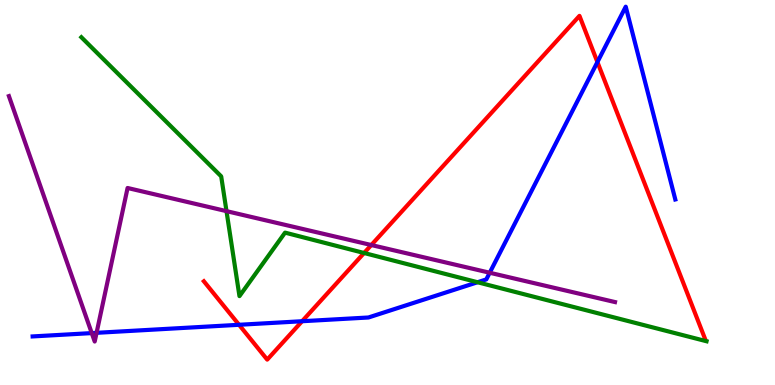[{'lines': ['blue', 'red'], 'intersections': [{'x': 3.08, 'y': 1.56}, {'x': 3.9, 'y': 1.66}, {'x': 7.71, 'y': 8.39}]}, {'lines': ['green', 'red'], 'intersections': [{'x': 4.7, 'y': 3.43}]}, {'lines': ['purple', 'red'], 'intersections': [{'x': 4.79, 'y': 3.64}]}, {'lines': ['blue', 'green'], 'intersections': [{'x': 6.16, 'y': 2.67}]}, {'lines': ['blue', 'purple'], 'intersections': [{'x': 1.18, 'y': 1.35}, {'x': 1.25, 'y': 1.36}, {'x': 6.32, 'y': 2.92}]}, {'lines': ['green', 'purple'], 'intersections': [{'x': 2.92, 'y': 4.52}]}]